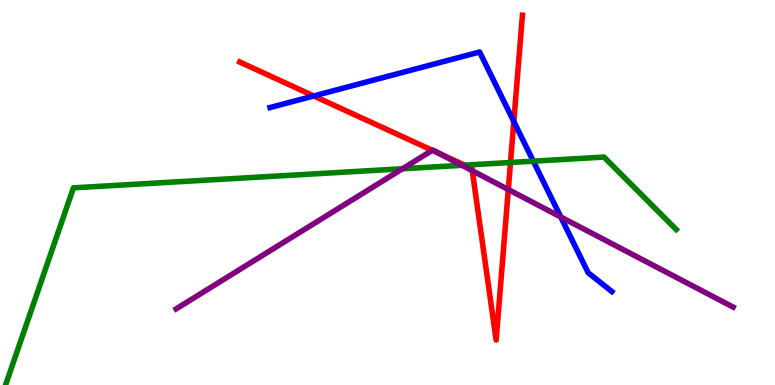[{'lines': ['blue', 'red'], 'intersections': [{'x': 4.05, 'y': 7.51}, {'x': 6.63, 'y': 6.84}]}, {'lines': ['green', 'red'], 'intersections': [{'x': 6.0, 'y': 5.71}, {'x': 6.59, 'y': 5.78}]}, {'lines': ['purple', 'red'], 'intersections': [{'x': 5.58, 'y': 6.1}, {'x': 5.68, 'y': 6.0}, {'x': 6.09, 'y': 5.57}, {'x': 6.56, 'y': 5.08}]}, {'lines': ['blue', 'green'], 'intersections': [{'x': 6.88, 'y': 5.81}]}, {'lines': ['blue', 'purple'], 'intersections': [{'x': 7.24, 'y': 4.36}]}, {'lines': ['green', 'purple'], 'intersections': [{'x': 5.19, 'y': 5.62}, {'x': 5.96, 'y': 5.71}]}]